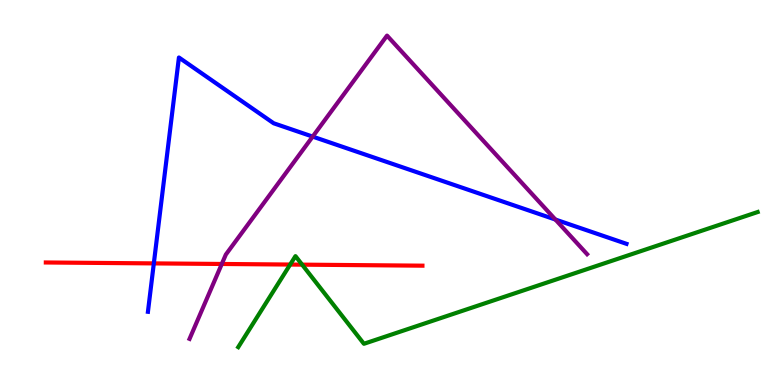[{'lines': ['blue', 'red'], 'intersections': [{'x': 1.98, 'y': 3.16}]}, {'lines': ['green', 'red'], 'intersections': [{'x': 3.74, 'y': 3.13}, {'x': 3.9, 'y': 3.13}]}, {'lines': ['purple', 'red'], 'intersections': [{'x': 2.86, 'y': 3.14}]}, {'lines': ['blue', 'green'], 'intersections': []}, {'lines': ['blue', 'purple'], 'intersections': [{'x': 4.03, 'y': 6.45}, {'x': 7.17, 'y': 4.3}]}, {'lines': ['green', 'purple'], 'intersections': []}]